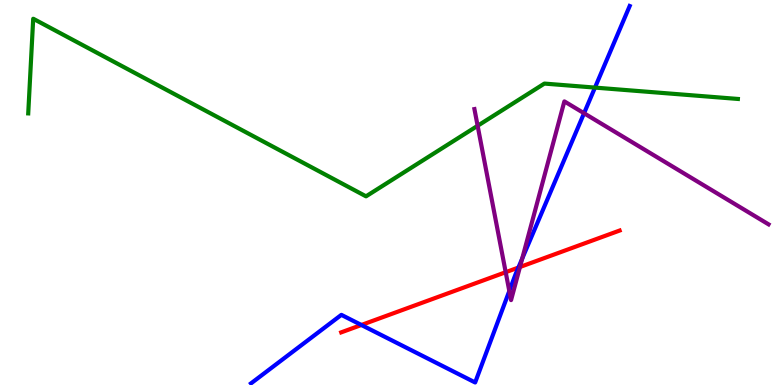[{'lines': ['blue', 'red'], 'intersections': [{'x': 4.66, 'y': 1.56}, {'x': 6.69, 'y': 3.05}]}, {'lines': ['green', 'red'], 'intersections': []}, {'lines': ['purple', 'red'], 'intersections': [{'x': 6.53, 'y': 2.93}, {'x': 6.71, 'y': 3.06}]}, {'lines': ['blue', 'green'], 'intersections': [{'x': 7.68, 'y': 7.72}]}, {'lines': ['blue', 'purple'], 'intersections': [{'x': 6.57, 'y': 2.44}, {'x': 6.74, 'y': 3.28}, {'x': 7.54, 'y': 7.06}]}, {'lines': ['green', 'purple'], 'intersections': [{'x': 6.16, 'y': 6.73}]}]